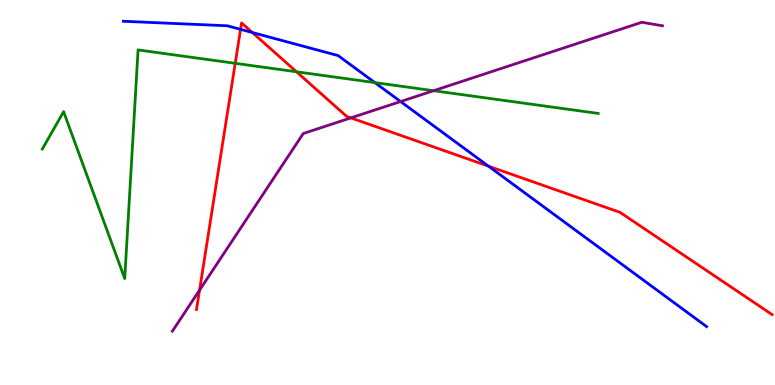[{'lines': ['blue', 'red'], 'intersections': [{'x': 3.1, 'y': 9.24}, {'x': 3.26, 'y': 9.16}, {'x': 6.3, 'y': 5.68}]}, {'lines': ['green', 'red'], 'intersections': [{'x': 3.04, 'y': 8.36}, {'x': 3.83, 'y': 8.14}]}, {'lines': ['purple', 'red'], 'intersections': [{'x': 2.57, 'y': 2.46}, {'x': 4.53, 'y': 6.94}]}, {'lines': ['blue', 'green'], 'intersections': [{'x': 4.84, 'y': 7.85}]}, {'lines': ['blue', 'purple'], 'intersections': [{'x': 5.17, 'y': 7.36}]}, {'lines': ['green', 'purple'], 'intersections': [{'x': 5.59, 'y': 7.64}]}]